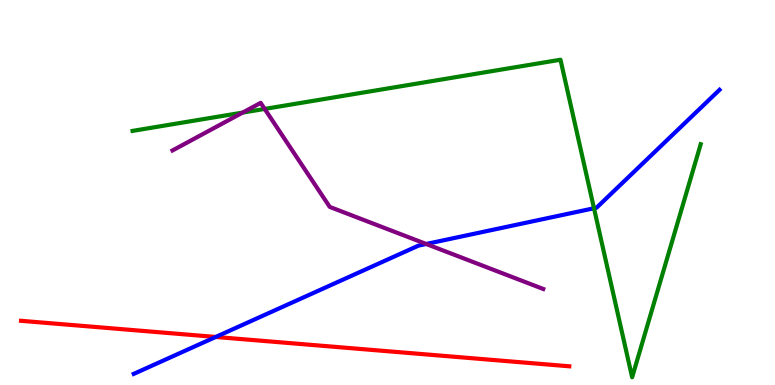[{'lines': ['blue', 'red'], 'intersections': [{'x': 2.78, 'y': 1.25}]}, {'lines': ['green', 'red'], 'intersections': []}, {'lines': ['purple', 'red'], 'intersections': []}, {'lines': ['blue', 'green'], 'intersections': [{'x': 7.66, 'y': 4.59}]}, {'lines': ['blue', 'purple'], 'intersections': [{'x': 5.5, 'y': 3.66}]}, {'lines': ['green', 'purple'], 'intersections': [{'x': 3.13, 'y': 7.08}, {'x': 3.42, 'y': 7.17}]}]